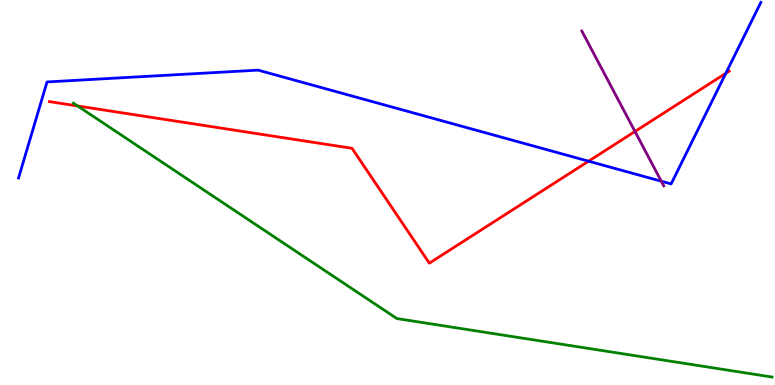[{'lines': ['blue', 'red'], 'intersections': [{'x': 7.59, 'y': 5.81}, {'x': 9.37, 'y': 8.1}]}, {'lines': ['green', 'red'], 'intersections': [{'x': 1.0, 'y': 7.25}]}, {'lines': ['purple', 'red'], 'intersections': [{'x': 8.19, 'y': 6.58}]}, {'lines': ['blue', 'green'], 'intersections': []}, {'lines': ['blue', 'purple'], 'intersections': [{'x': 8.53, 'y': 5.29}]}, {'lines': ['green', 'purple'], 'intersections': []}]